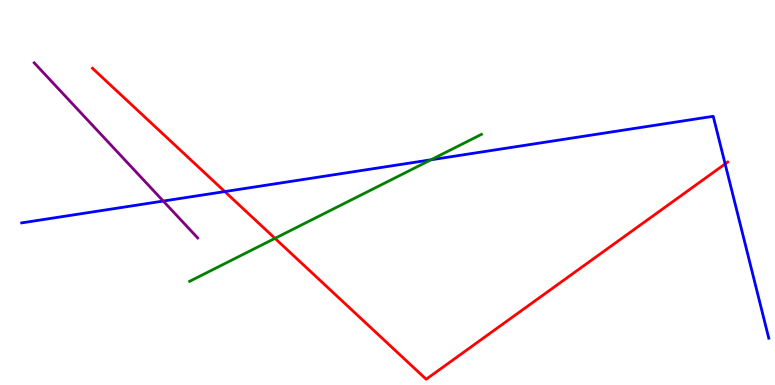[{'lines': ['blue', 'red'], 'intersections': [{'x': 2.9, 'y': 5.02}, {'x': 9.36, 'y': 5.74}]}, {'lines': ['green', 'red'], 'intersections': [{'x': 3.55, 'y': 3.81}]}, {'lines': ['purple', 'red'], 'intersections': []}, {'lines': ['blue', 'green'], 'intersections': [{'x': 5.56, 'y': 5.85}]}, {'lines': ['blue', 'purple'], 'intersections': [{'x': 2.11, 'y': 4.78}]}, {'lines': ['green', 'purple'], 'intersections': []}]